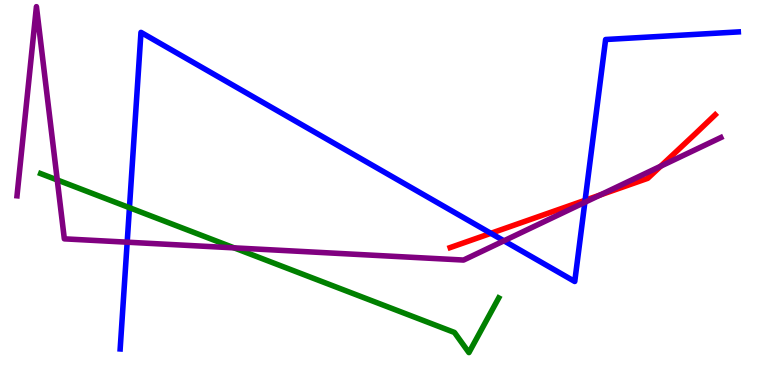[{'lines': ['blue', 'red'], 'intersections': [{'x': 6.33, 'y': 3.94}, {'x': 7.55, 'y': 4.8}]}, {'lines': ['green', 'red'], 'intersections': []}, {'lines': ['purple', 'red'], 'intersections': [{'x': 7.75, 'y': 4.94}, {'x': 8.53, 'y': 5.68}]}, {'lines': ['blue', 'green'], 'intersections': [{'x': 1.67, 'y': 4.61}]}, {'lines': ['blue', 'purple'], 'intersections': [{'x': 1.64, 'y': 3.71}, {'x': 6.5, 'y': 3.74}, {'x': 7.55, 'y': 4.75}]}, {'lines': ['green', 'purple'], 'intersections': [{'x': 0.739, 'y': 5.33}, {'x': 3.02, 'y': 3.56}]}]